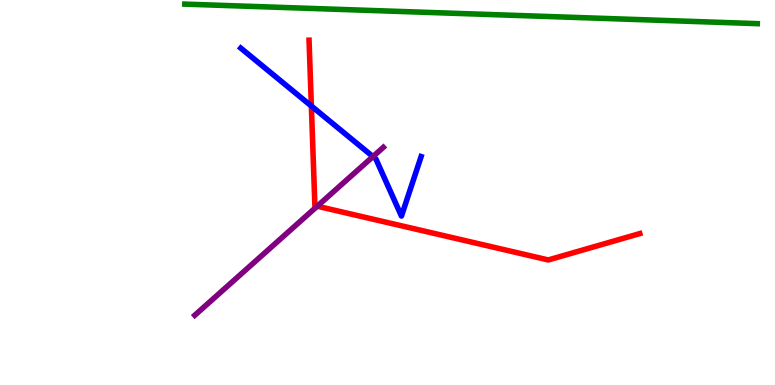[{'lines': ['blue', 'red'], 'intersections': [{'x': 4.02, 'y': 7.25}]}, {'lines': ['green', 'red'], 'intersections': []}, {'lines': ['purple', 'red'], 'intersections': [{'x': 4.09, 'y': 4.64}]}, {'lines': ['blue', 'green'], 'intersections': []}, {'lines': ['blue', 'purple'], 'intersections': [{'x': 4.81, 'y': 5.93}]}, {'lines': ['green', 'purple'], 'intersections': []}]